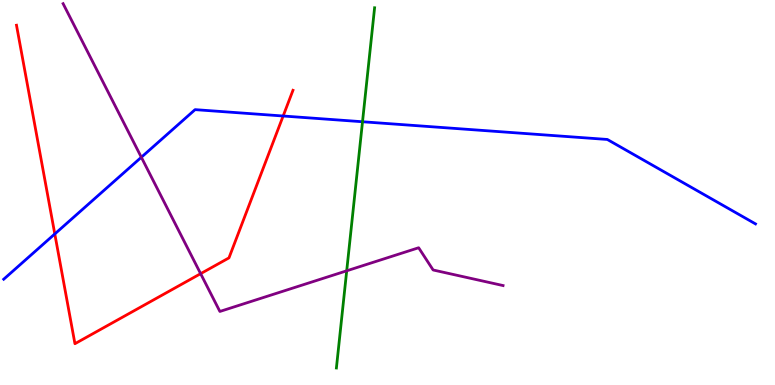[{'lines': ['blue', 'red'], 'intersections': [{'x': 0.707, 'y': 3.92}, {'x': 3.65, 'y': 6.99}]}, {'lines': ['green', 'red'], 'intersections': []}, {'lines': ['purple', 'red'], 'intersections': [{'x': 2.59, 'y': 2.89}]}, {'lines': ['blue', 'green'], 'intersections': [{'x': 4.68, 'y': 6.84}]}, {'lines': ['blue', 'purple'], 'intersections': [{'x': 1.82, 'y': 5.92}]}, {'lines': ['green', 'purple'], 'intersections': [{'x': 4.47, 'y': 2.97}]}]